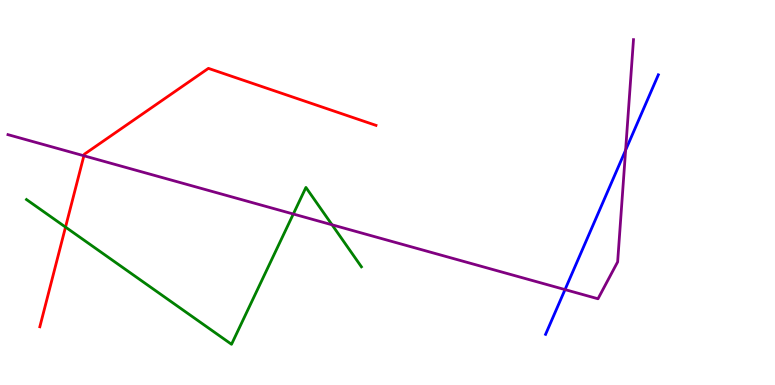[{'lines': ['blue', 'red'], 'intersections': []}, {'lines': ['green', 'red'], 'intersections': [{'x': 0.845, 'y': 4.1}]}, {'lines': ['purple', 'red'], 'intersections': [{'x': 1.08, 'y': 5.95}]}, {'lines': ['blue', 'green'], 'intersections': []}, {'lines': ['blue', 'purple'], 'intersections': [{'x': 7.29, 'y': 2.48}, {'x': 8.07, 'y': 6.1}]}, {'lines': ['green', 'purple'], 'intersections': [{'x': 3.78, 'y': 4.44}, {'x': 4.28, 'y': 4.16}]}]